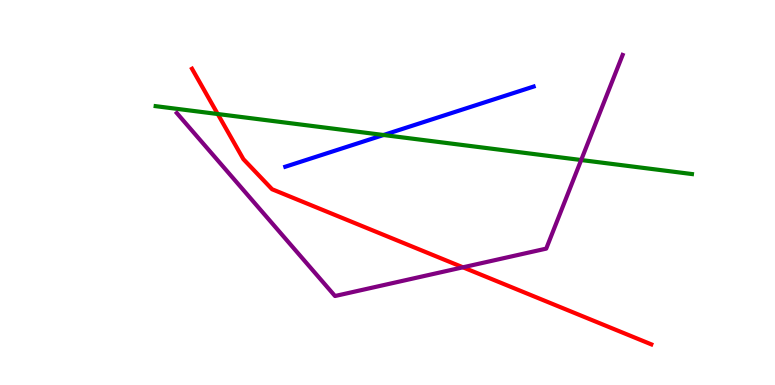[{'lines': ['blue', 'red'], 'intersections': []}, {'lines': ['green', 'red'], 'intersections': [{'x': 2.81, 'y': 7.04}]}, {'lines': ['purple', 'red'], 'intersections': [{'x': 5.97, 'y': 3.06}]}, {'lines': ['blue', 'green'], 'intersections': [{'x': 4.95, 'y': 6.49}]}, {'lines': ['blue', 'purple'], 'intersections': []}, {'lines': ['green', 'purple'], 'intersections': [{'x': 7.5, 'y': 5.84}]}]